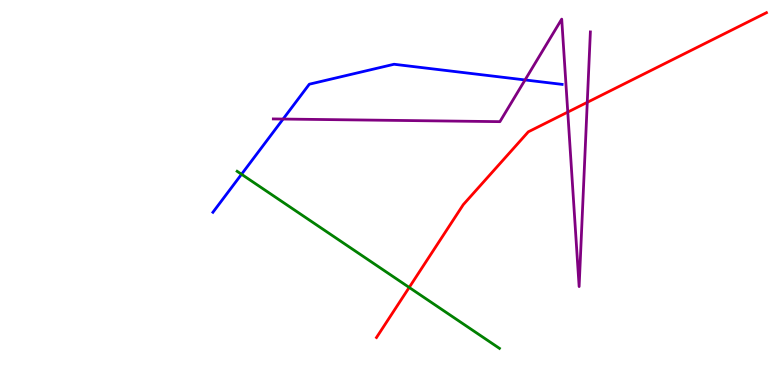[{'lines': ['blue', 'red'], 'intersections': []}, {'lines': ['green', 'red'], 'intersections': [{'x': 5.28, 'y': 2.53}]}, {'lines': ['purple', 'red'], 'intersections': [{'x': 7.33, 'y': 7.09}, {'x': 7.58, 'y': 7.34}]}, {'lines': ['blue', 'green'], 'intersections': [{'x': 3.12, 'y': 5.47}]}, {'lines': ['blue', 'purple'], 'intersections': [{'x': 3.65, 'y': 6.91}, {'x': 6.77, 'y': 7.92}]}, {'lines': ['green', 'purple'], 'intersections': []}]